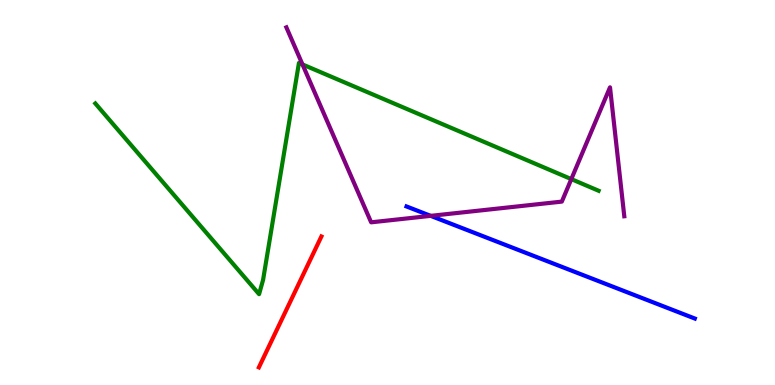[{'lines': ['blue', 'red'], 'intersections': []}, {'lines': ['green', 'red'], 'intersections': []}, {'lines': ['purple', 'red'], 'intersections': []}, {'lines': ['blue', 'green'], 'intersections': []}, {'lines': ['blue', 'purple'], 'intersections': [{'x': 5.56, 'y': 4.39}]}, {'lines': ['green', 'purple'], 'intersections': [{'x': 3.9, 'y': 8.33}, {'x': 7.37, 'y': 5.35}]}]